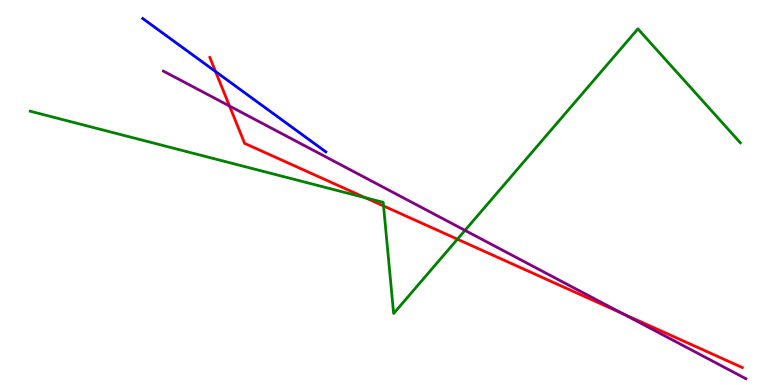[{'lines': ['blue', 'red'], 'intersections': [{'x': 2.78, 'y': 8.14}]}, {'lines': ['green', 'red'], 'intersections': [{'x': 4.71, 'y': 4.87}, {'x': 4.95, 'y': 4.65}, {'x': 5.9, 'y': 3.79}]}, {'lines': ['purple', 'red'], 'intersections': [{'x': 2.96, 'y': 7.25}, {'x': 8.04, 'y': 1.85}]}, {'lines': ['blue', 'green'], 'intersections': []}, {'lines': ['blue', 'purple'], 'intersections': []}, {'lines': ['green', 'purple'], 'intersections': [{'x': 6.0, 'y': 4.02}]}]